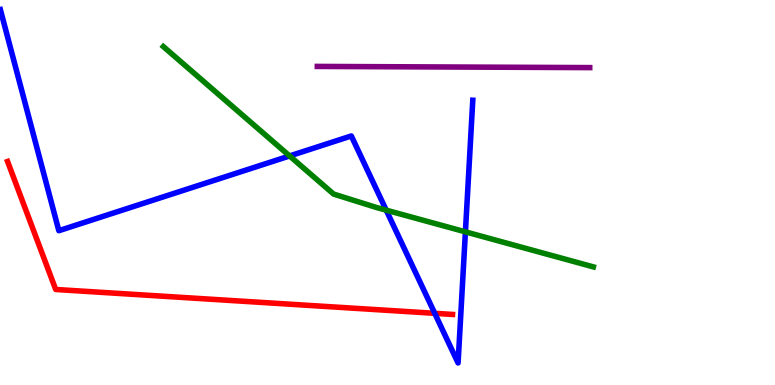[{'lines': ['blue', 'red'], 'intersections': [{'x': 5.61, 'y': 1.86}]}, {'lines': ['green', 'red'], 'intersections': []}, {'lines': ['purple', 'red'], 'intersections': []}, {'lines': ['blue', 'green'], 'intersections': [{'x': 3.74, 'y': 5.95}, {'x': 4.98, 'y': 4.54}, {'x': 6.01, 'y': 3.98}]}, {'lines': ['blue', 'purple'], 'intersections': []}, {'lines': ['green', 'purple'], 'intersections': []}]